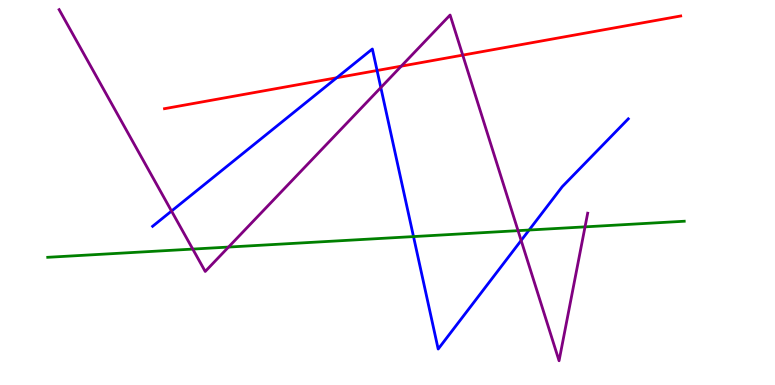[{'lines': ['blue', 'red'], 'intersections': [{'x': 4.34, 'y': 7.98}, {'x': 4.87, 'y': 8.17}]}, {'lines': ['green', 'red'], 'intersections': []}, {'lines': ['purple', 'red'], 'intersections': [{'x': 5.18, 'y': 8.28}, {'x': 5.97, 'y': 8.57}]}, {'lines': ['blue', 'green'], 'intersections': [{'x': 5.34, 'y': 3.86}, {'x': 6.83, 'y': 4.03}]}, {'lines': ['blue', 'purple'], 'intersections': [{'x': 2.21, 'y': 4.52}, {'x': 4.91, 'y': 7.73}, {'x': 6.72, 'y': 3.75}]}, {'lines': ['green', 'purple'], 'intersections': [{'x': 2.49, 'y': 3.53}, {'x': 2.95, 'y': 3.58}, {'x': 6.68, 'y': 4.01}, {'x': 7.55, 'y': 4.11}]}]